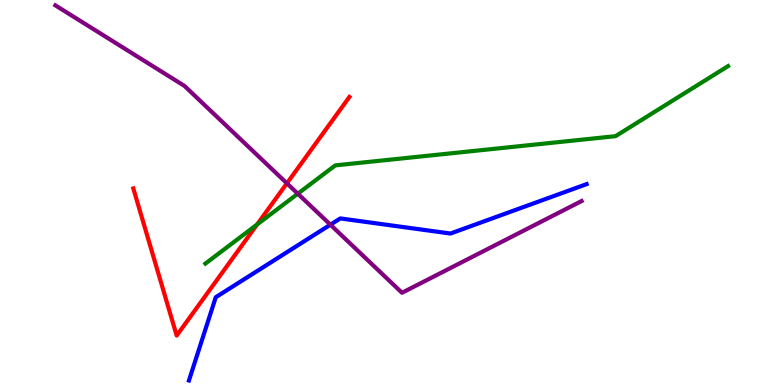[{'lines': ['blue', 'red'], 'intersections': []}, {'lines': ['green', 'red'], 'intersections': [{'x': 3.32, 'y': 4.17}]}, {'lines': ['purple', 'red'], 'intersections': [{'x': 3.7, 'y': 5.24}]}, {'lines': ['blue', 'green'], 'intersections': []}, {'lines': ['blue', 'purple'], 'intersections': [{'x': 4.26, 'y': 4.16}]}, {'lines': ['green', 'purple'], 'intersections': [{'x': 3.84, 'y': 4.97}]}]